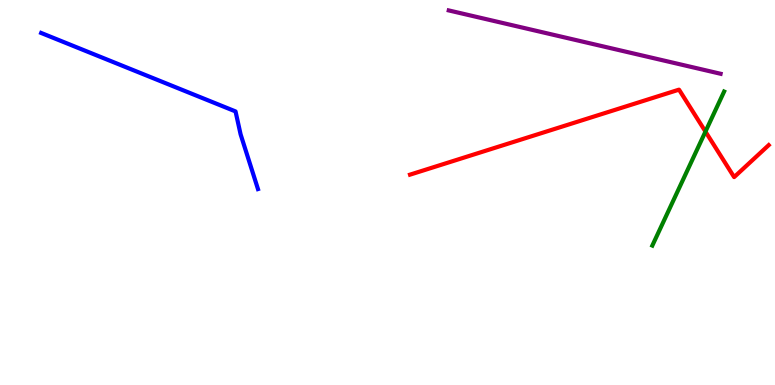[{'lines': ['blue', 'red'], 'intersections': []}, {'lines': ['green', 'red'], 'intersections': [{'x': 9.1, 'y': 6.58}]}, {'lines': ['purple', 'red'], 'intersections': []}, {'lines': ['blue', 'green'], 'intersections': []}, {'lines': ['blue', 'purple'], 'intersections': []}, {'lines': ['green', 'purple'], 'intersections': []}]